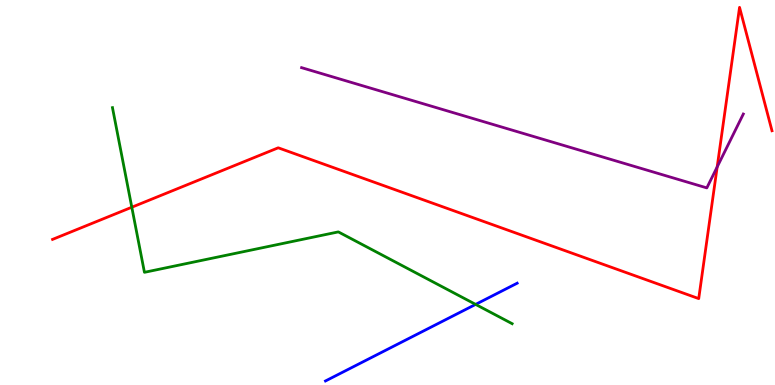[{'lines': ['blue', 'red'], 'intersections': []}, {'lines': ['green', 'red'], 'intersections': [{'x': 1.7, 'y': 4.62}]}, {'lines': ['purple', 'red'], 'intersections': [{'x': 9.25, 'y': 5.66}]}, {'lines': ['blue', 'green'], 'intersections': [{'x': 6.14, 'y': 2.09}]}, {'lines': ['blue', 'purple'], 'intersections': []}, {'lines': ['green', 'purple'], 'intersections': []}]